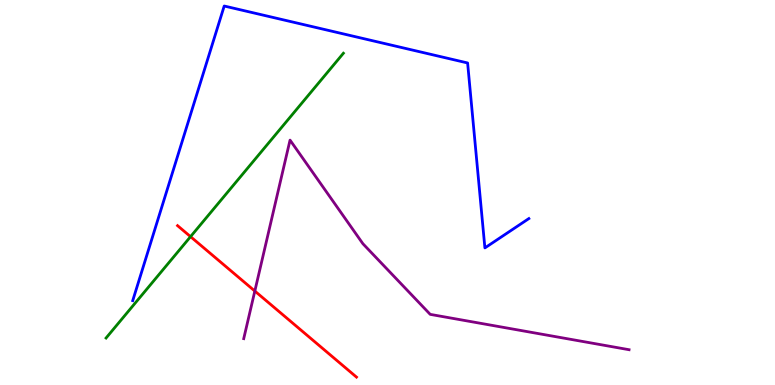[{'lines': ['blue', 'red'], 'intersections': []}, {'lines': ['green', 'red'], 'intersections': [{'x': 2.46, 'y': 3.85}]}, {'lines': ['purple', 'red'], 'intersections': [{'x': 3.29, 'y': 2.44}]}, {'lines': ['blue', 'green'], 'intersections': []}, {'lines': ['blue', 'purple'], 'intersections': []}, {'lines': ['green', 'purple'], 'intersections': []}]